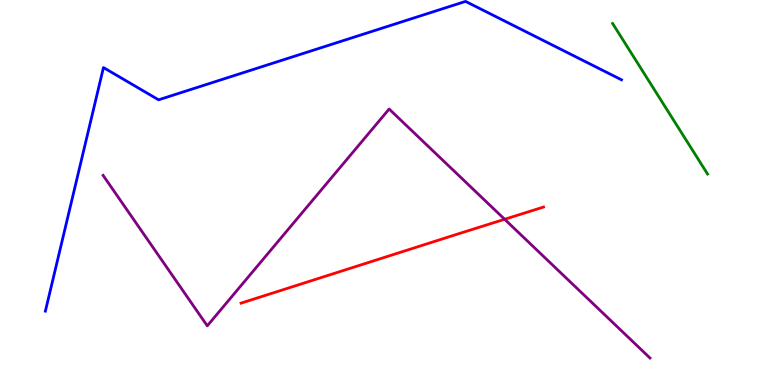[{'lines': ['blue', 'red'], 'intersections': []}, {'lines': ['green', 'red'], 'intersections': []}, {'lines': ['purple', 'red'], 'intersections': [{'x': 6.51, 'y': 4.3}]}, {'lines': ['blue', 'green'], 'intersections': []}, {'lines': ['blue', 'purple'], 'intersections': []}, {'lines': ['green', 'purple'], 'intersections': []}]